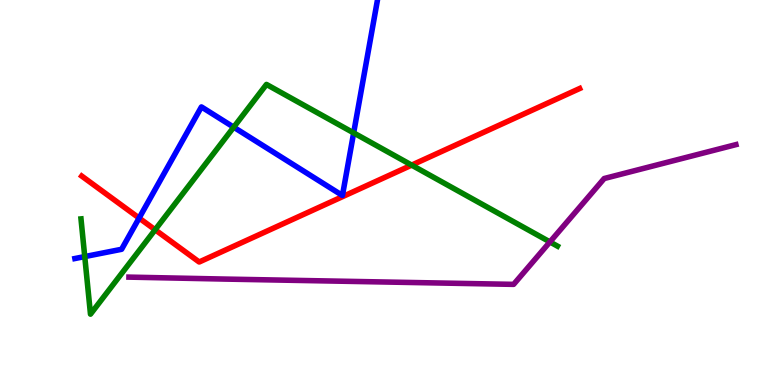[{'lines': ['blue', 'red'], 'intersections': [{'x': 1.8, 'y': 4.34}]}, {'lines': ['green', 'red'], 'intersections': [{'x': 2.0, 'y': 4.03}, {'x': 5.31, 'y': 5.71}]}, {'lines': ['purple', 'red'], 'intersections': []}, {'lines': ['blue', 'green'], 'intersections': [{'x': 1.09, 'y': 3.34}, {'x': 3.02, 'y': 6.7}, {'x': 4.56, 'y': 6.55}]}, {'lines': ['blue', 'purple'], 'intersections': []}, {'lines': ['green', 'purple'], 'intersections': [{'x': 7.1, 'y': 3.72}]}]